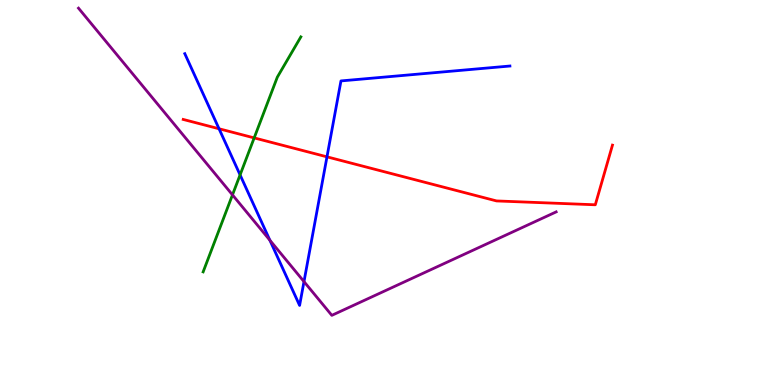[{'lines': ['blue', 'red'], 'intersections': [{'x': 2.83, 'y': 6.66}, {'x': 4.22, 'y': 5.93}]}, {'lines': ['green', 'red'], 'intersections': [{'x': 3.28, 'y': 6.42}]}, {'lines': ['purple', 'red'], 'intersections': []}, {'lines': ['blue', 'green'], 'intersections': [{'x': 3.1, 'y': 5.46}]}, {'lines': ['blue', 'purple'], 'intersections': [{'x': 3.48, 'y': 3.76}, {'x': 3.92, 'y': 2.69}]}, {'lines': ['green', 'purple'], 'intersections': [{'x': 3.0, 'y': 4.94}]}]